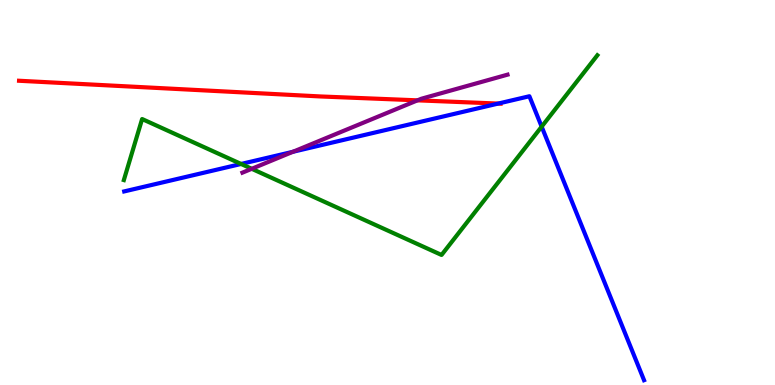[{'lines': ['blue', 'red'], 'intersections': [{'x': 6.43, 'y': 7.31}]}, {'lines': ['green', 'red'], 'intersections': []}, {'lines': ['purple', 'red'], 'intersections': [{'x': 5.39, 'y': 7.39}]}, {'lines': ['blue', 'green'], 'intersections': [{'x': 3.11, 'y': 5.74}, {'x': 6.99, 'y': 6.71}]}, {'lines': ['blue', 'purple'], 'intersections': [{'x': 3.78, 'y': 6.06}]}, {'lines': ['green', 'purple'], 'intersections': [{'x': 3.25, 'y': 5.62}]}]